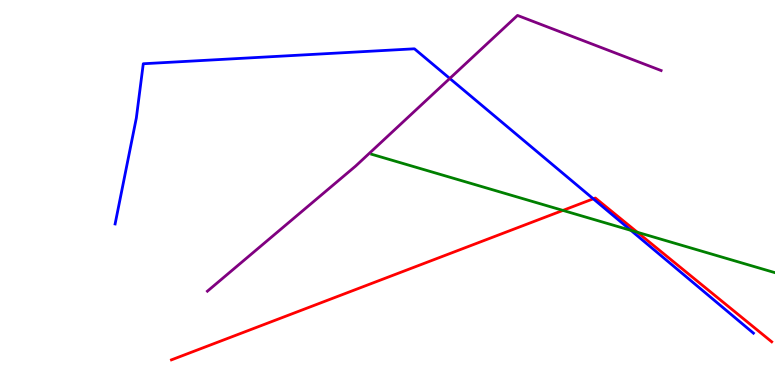[{'lines': ['blue', 'red'], 'intersections': [{'x': 7.66, 'y': 4.84}]}, {'lines': ['green', 'red'], 'intersections': [{'x': 7.26, 'y': 4.53}, {'x': 8.22, 'y': 3.97}]}, {'lines': ['purple', 'red'], 'intersections': []}, {'lines': ['blue', 'green'], 'intersections': [{'x': 8.14, 'y': 4.02}]}, {'lines': ['blue', 'purple'], 'intersections': [{'x': 5.8, 'y': 7.96}]}, {'lines': ['green', 'purple'], 'intersections': []}]